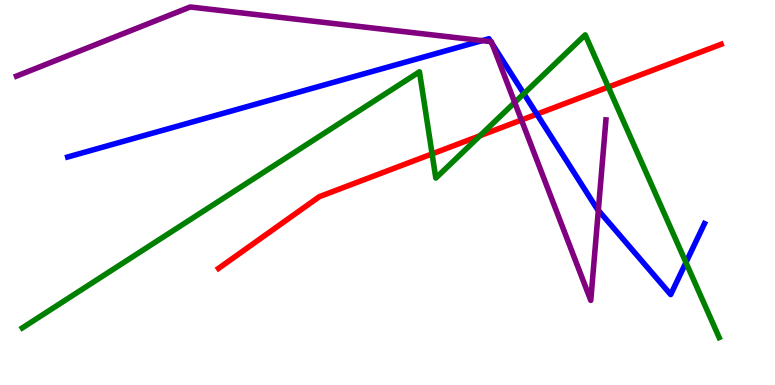[{'lines': ['blue', 'red'], 'intersections': [{'x': 6.93, 'y': 7.03}]}, {'lines': ['green', 'red'], 'intersections': [{'x': 5.58, 'y': 6.0}, {'x': 6.19, 'y': 6.47}, {'x': 7.85, 'y': 7.74}]}, {'lines': ['purple', 'red'], 'intersections': [{'x': 6.73, 'y': 6.88}]}, {'lines': ['blue', 'green'], 'intersections': [{'x': 6.76, 'y': 7.57}, {'x': 8.85, 'y': 3.18}]}, {'lines': ['blue', 'purple'], 'intersections': [{'x': 6.22, 'y': 8.94}, {'x': 6.33, 'y': 8.92}, {'x': 6.35, 'y': 8.86}, {'x': 7.72, 'y': 4.54}]}, {'lines': ['green', 'purple'], 'intersections': [{'x': 6.64, 'y': 7.34}]}]